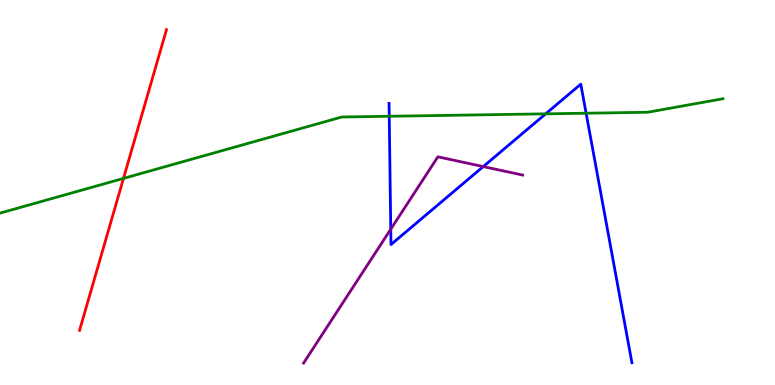[{'lines': ['blue', 'red'], 'intersections': []}, {'lines': ['green', 'red'], 'intersections': [{'x': 1.59, 'y': 5.37}]}, {'lines': ['purple', 'red'], 'intersections': []}, {'lines': ['blue', 'green'], 'intersections': [{'x': 5.02, 'y': 6.98}, {'x': 7.04, 'y': 7.04}, {'x': 7.56, 'y': 7.06}]}, {'lines': ['blue', 'purple'], 'intersections': [{'x': 5.04, 'y': 4.05}, {'x': 6.24, 'y': 5.67}]}, {'lines': ['green', 'purple'], 'intersections': []}]